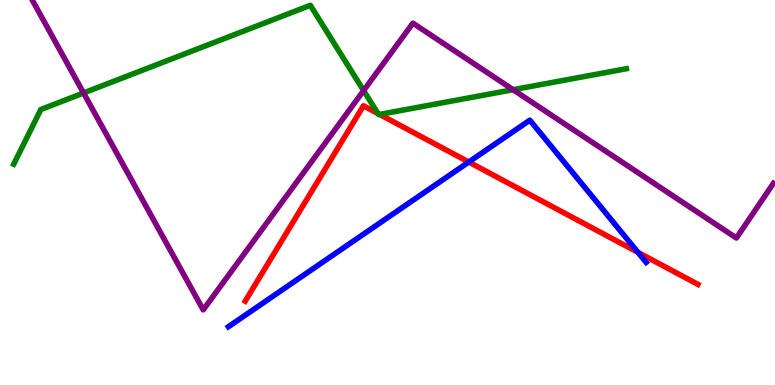[{'lines': ['blue', 'red'], 'intersections': [{'x': 6.05, 'y': 5.79}, {'x': 8.23, 'y': 3.45}]}, {'lines': ['green', 'red'], 'intersections': [{'x': 4.88, 'y': 7.05}, {'x': 4.9, 'y': 7.03}]}, {'lines': ['purple', 'red'], 'intersections': []}, {'lines': ['blue', 'green'], 'intersections': []}, {'lines': ['blue', 'purple'], 'intersections': []}, {'lines': ['green', 'purple'], 'intersections': [{'x': 1.08, 'y': 7.58}, {'x': 4.69, 'y': 7.65}, {'x': 6.62, 'y': 7.67}]}]